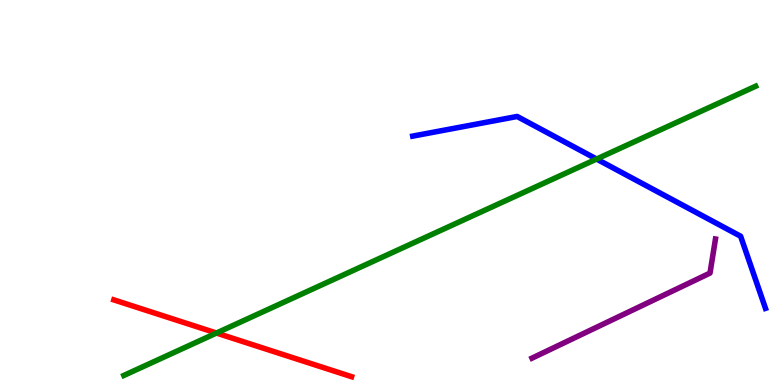[{'lines': ['blue', 'red'], 'intersections': []}, {'lines': ['green', 'red'], 'intersections': [{'x': 2.79, 'y': 1.35}]}, {'lines': ['purple', 'red'], 'intersections': []}, {'lines': ['blue', 'green'], 'intersections': [{'x': 7.7, 'y': 5.87}]}, {'lines': ['blue', 'purple'], 'intersections': []}, {'lines': ['green', 'purple'], 'intersections': []}]